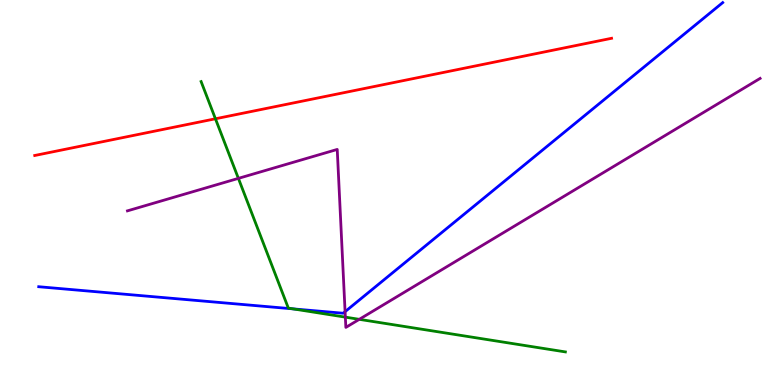[{'lines': ['blue', 'red'], 'intersections': []}, {'lines': ['green', 'red'], 'intersections': [{'x': 2.78, 'y': 6.91}]}, {'lines': ['purple', 'red'], 'intersections': []}, {'lines': ['blue', 'green'], 'intersections': [{'x': 3.78, 'y': 1.98}]}, {'lines': ['blue', 'purple'], 'intersections': [{'x': 4.45, 'y': 1.91}]}, {'lines': ['green', 'purple'], 'intersections': [{'x': 3.08, 'y': 5.37}, {'x': 4.46, 'y': 1.76}, {'x': 4.64, 'y': 1.71}]}]